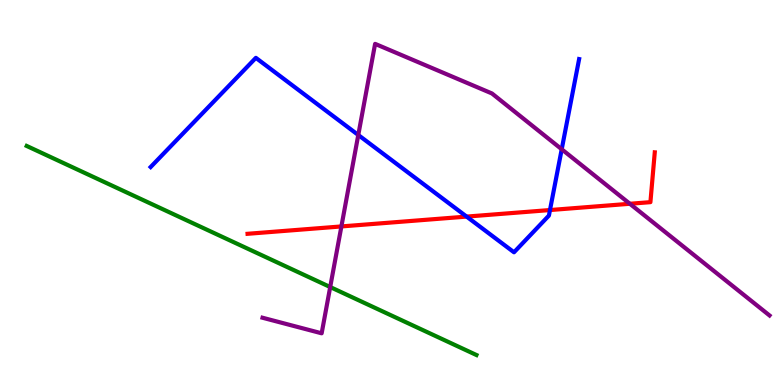[{'lines': ['blue', 'red'], 'intersections': [{'x': 6.02, 'y': 4.37}, {'x': 7.1, 'y': 4.54}]}, {'lines': ['green', 'red'], 'intersections': []}, {'lines': ['purple', 'red'], 'intersections': [{'x': 4.41, 'y': 4.12}, {'x': 8.13, 'y': 4.71}]}, {'lines': ['blue', 'green'], 'intersections': []}, {'lines': ['blue', 'purple'], 'intersections': [{'x': 4.62, 'y': 6.49}, {'x': 7.25, 'y': 6.12}]}, {'lines': ['green', 'purple'], 'intersections': [{'x': 4.26, 'y': 2.54}]}]